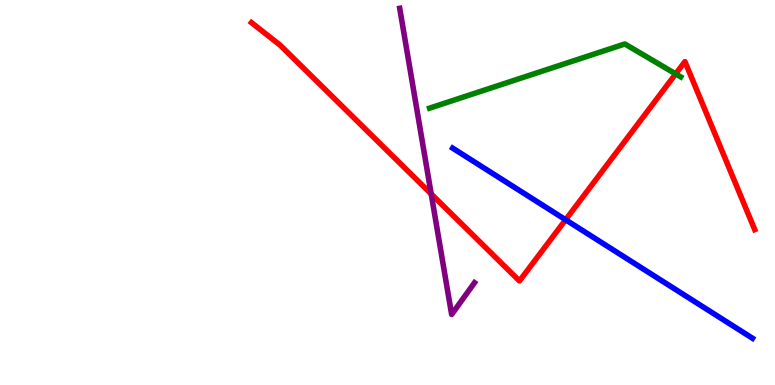[{'lines': ['blue', 'red'], 'intersections': [{'x': 7.3, 'y': 4.29}]}, {'lines': ['green', 'red'], 'intersections': [{'x': 8.72, 'y': 8.08}]}, {'lines': ['purple', 'red'], 'intersections': [{'x': 5.56, 'y': 4.96}]}, {'lines': ['blue', 'green'], 'intersections': []}, {'lines': ['blue', 'purple'], 'intersections': []}, {'lines': ['green', 'purple'], 'intersections': []}]